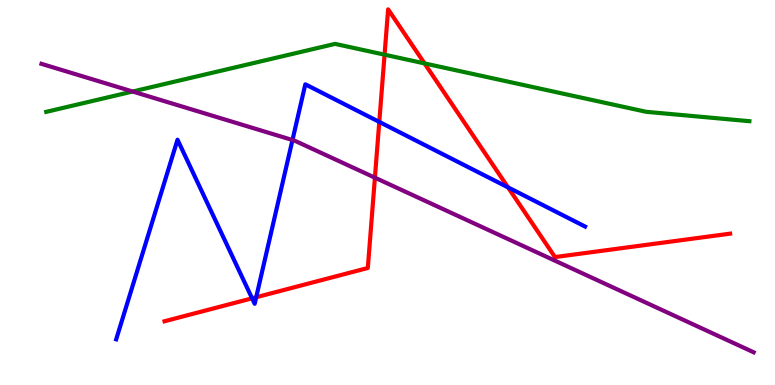[{'lines': ['blue', 'red'], 'intersections': [{'x': 3.25, 'y': 2.25}, {'x': 3.31, 'y': 2.28}, {'x': 4.89, 'y': 6.83}, {'x': 6.56, 'y': 5.13}]}, {'lines': ['green', 'red'], 'intersections': [{'x': 4.96, 'y': 8.58}, {'x': 5.48, 'y': 8.35}]}, {'lines': ['purple', 'red'], 'intersections': [{'x': 4.84, 'y': 5.39}]}, {'lines': ['blue', 'green'], 'intersections': []}, {'lines': ['blue', 'purple'], 'intersections': [{'x': 3.77, 'y': 6.36}]}, {'lines': ['green', 'purple'], 'intersections': [{'x': 1.71, 'y': 7.62}]}]